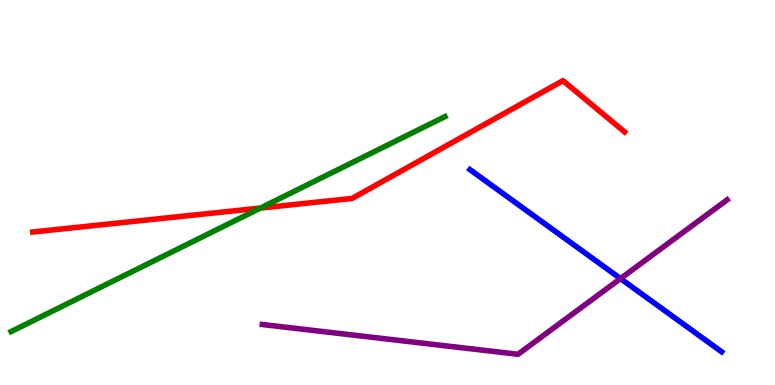[{'lines': ['blue', 'red'], 'intersections': []}, {'lines': ['green', 'red'], 'intersections': [{'x': 3.36, 'y': 4.6}]}, {'lines': ['purple', 'red'], 'intersections': []}, {'lines': ['blue', 'green'], 'intersections': []}, {'lines': ['blue', 'purple'], 'intersections': [{'x': 8.01, 'y': 2.76}]}, {'lines': ['green', 'purple'], 'intersections': []}]